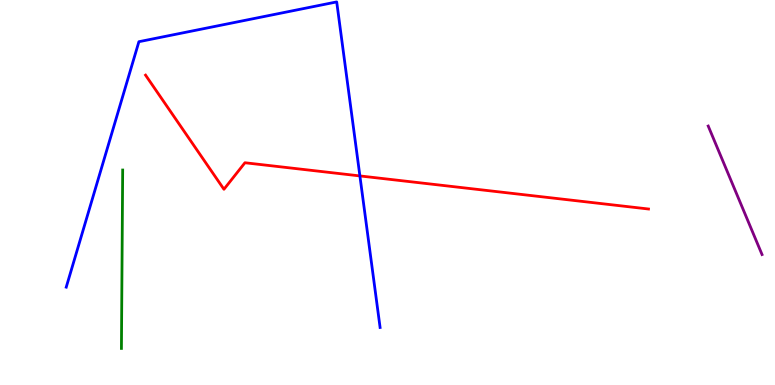[{'lines': ['blue', 'red'], 'intersections': [{'x': 4.64, 'y': 5.43}]}, {'lines': ['green', 'red'], 'intersections': []}, {'lines': ['purple', 'red'], 'intersections': []}, {'lines': ['blue', 'green'], 'intersections': []}, {'lines': ['blue', 'purple'], 'intersections': []}, {'lines': ['green', 'purple'], 'intersections': []}]